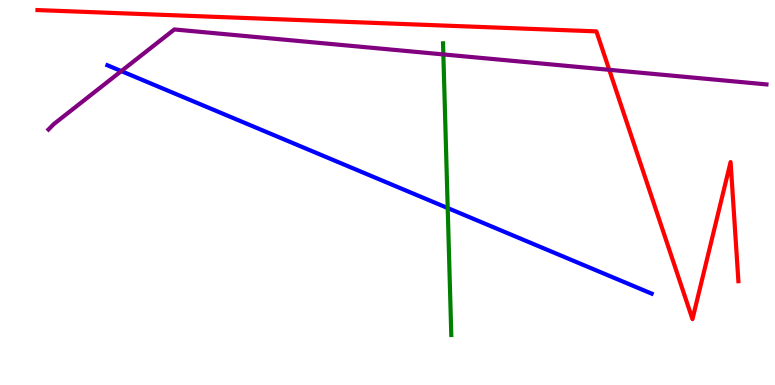[{'lines': ['blue', 'red'], 'intersections': []}, {'lines': ['green', 'red'], 'intersections': []}, {'lines': ['purple', 'red'], 'intersections': [{'x': 7.86, 'y': 8.19}]}, {'lines': ['blue', 'green'], 'intersections': [{'x': 5.78, 'y': 4.6}]}, {'lines': ['blue', 'purple'], 'intersections': [{'x': 1.57, 'y': 8.15}]}, {'lines': ['green', 'purple'], 'intersections': [{'x': 5.72, 'y': 8.59}]}]